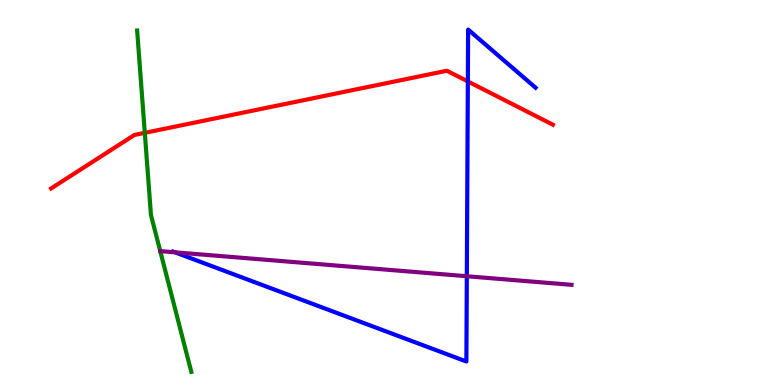[{'lines': ['blue', 'red'], 'intersections': [{'x': 6.04, 'y': 7.88}]}, {'lines': ['green', 'red'], 'intersections': [{'x': 1.87, 'y': 6.55}]}, {'lines': ['purple', 'red'], 'intersections': []}, {'lines': ['blue', 'green'], 'intersections': []}, {'lines': ['blue', 'purple'], 'intersections': [{'x': 2.26, 'y': 3.45}, {'x': 6.02, 'y': 2.82}]}, {'lines': ['green', 'purple'], 'intersections': []}]